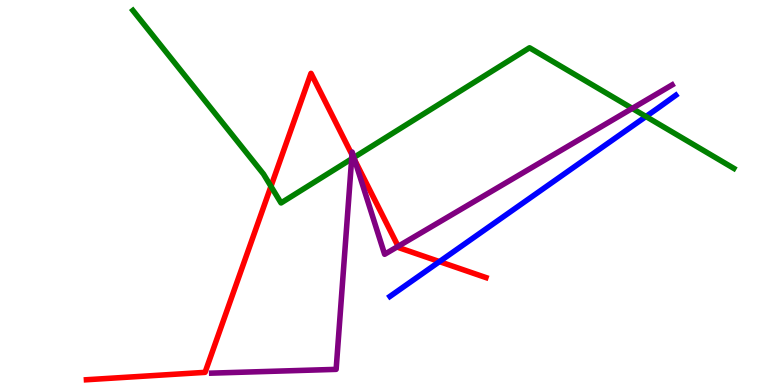[{'lines': ['blue', 'red'], 'intersections': [{'x': 5.67, 'y': 3.2}]}, {'lines': ['green', 'red'], 'intersections': [{'x': 3.5, 'y': 5.16}, {'x': 4.56, 'y': 5.9}]}, {'lines': ['purple', 'red'], 'intersections': [{'x': 4.54, 'y': 5.98}, {'x': 4.58, 'y': 5.84}, {'x': 5.14, 'y': 3.6}]}, {'lines': ['blue', 'green'], 'intersections': [{'x': 8.34, 'y': 6.97}]}, {'lines': ['blue', 'purple'], 'intersections': []}, {'lines': ['green', 'purple'], 'intersections': [{'x': 4.54, 'y': 5.87}, {'x': 4.57, 'y': 5.91}, {'x': 8.16, 'y': 7.18}]}]